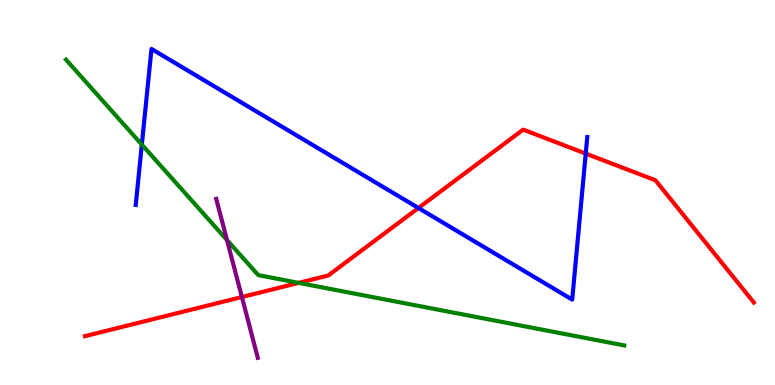[{'lines': ['blue', 'red'], 'intersections': [{'x': 5.4, 'y': 4.6}, {'x': 7.56, 'y': 6.01}]}, {'lines': ['green', 'red'], 'intersections': [{'x': 3.85, 'y': 2.65}]}, {'lines': ['purple', 'red'], 'intersections': [{'x': 3.12, 'y': 2.29}]}, {'lines': ['blue', 'green'], 'intersections': [{'x': 1.83, 'y': 6.24}]}, {'lines': ['blue', 'purple'], 'intersections': []}, {'lines': ['green', 'purple'], 'intersections': [{'x': 2.93, 'y': 3.76}]}]